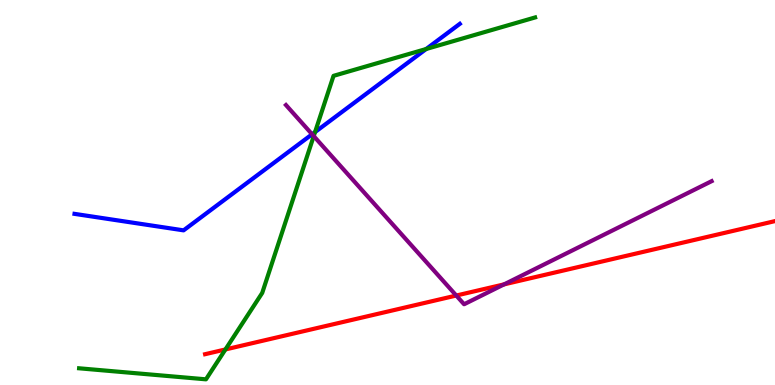[{'lines': ['blue', 'red'], 'intersections': []}, {'lines': ['green', 'red'], 'intersections': [{'x': 2.91, 'y': 0.923}]}, {'lines': ['purple', 'red'], 'intersections': [{'x': 5.89, 'y': 2.32}, {'x': 6.5, 'y': 2.61}]}, {'lines': ['blue', 'green'], 'intersections': [{'x': 4.07, 'y': 6.57}, {'x': 5.5, 'y': 8.73}]}, {'lines': ['blue', 'purple'], 'intersections': [{'x': 4.03, 'y': 6.51}]}, {'lines': ['green', 'purple'], 'intersections': [{'x': 4.05, 'y': 6.46}]}]